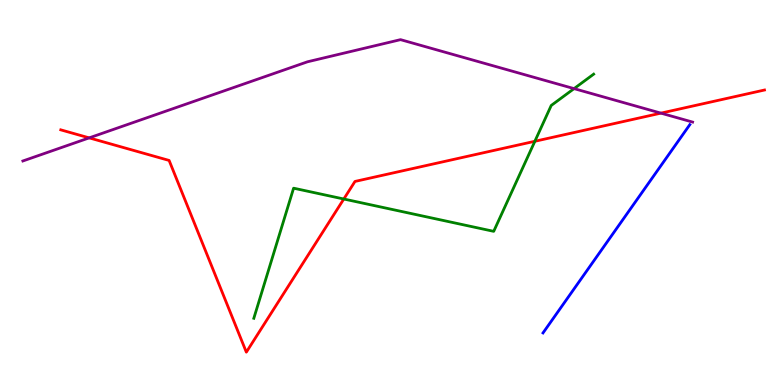[{'lines': ['blue', 'red'], 'intersections': []}, {'lines': ['green', 'red'], 'intersections': [{'x': 4.44, 'y': 4.83}, {'x': 6.9, 'y': 6.33}]}, {'lines': ['purple', 'red'], 'intersections': [{'x': 1.15, 'y': 6.42}, {'x': 8.53, 'y': 7.06}]}, {'lines': ['blue', 'green'], 'intersections': []}, {'lines': ['blue', 'purple'], 'intersections': []}, {'lines': ['green', 'purple'], 'intersections': [{'x': 7.41, 'y': 7.7}]}]